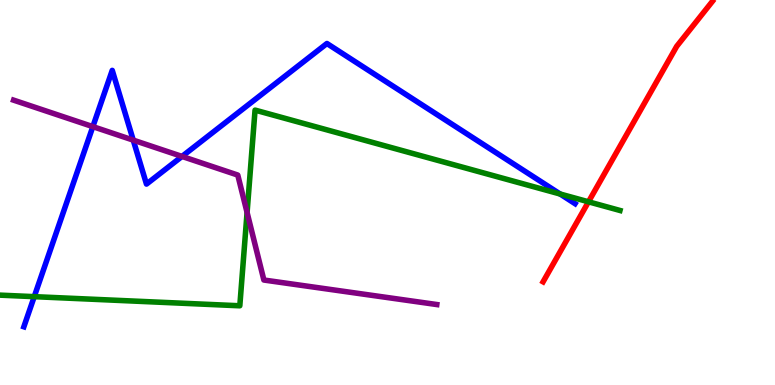[{'lines': ['blue', 'red'], 'intersections': []}, {'lines': ['green', 'red'], 'intersections': [{'x': 7.59, 'y': 4.76}]}, {'lines': ['purple', 'red'], 'intersections': []}, {'lines': ['blue', 'green'], 'intersections': [{'x': 0.442, 'y': 2.29}, {'x': 7.23, 'y': 4.96}]}, {'lines': ['blue', 'purple'], 'intersections': [{'x': 1.2, 'y': 6.71}, {'x': 1.72, 'y': 6.36}, {'x': 2.35, 'y': 5.94}]}, {'lines': ['green', 'purple'], 'intersections': [{'x': 3.19, 'y': 4.48}]}]